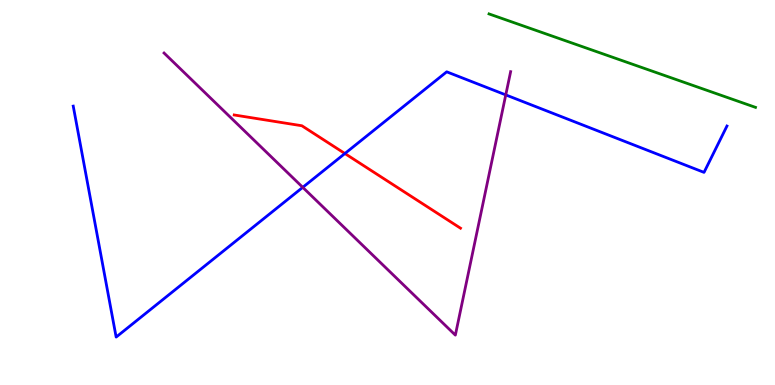[{'lines': ['blue', 'red'], 'intersections': [{'x': 4.45, 'y': 6.01}]}, {'lines': ['green', 'red'], 'intersections': []}, {'lines': ['purple', 'red'], 'intersections': []}, {'lines': ['blue', 'green'], 'intersections': []}, {'lines': ['blue', 'purple'], 'intersections': [{'x': 3.91, 'y': 5.13}, {'x': 6.53, 'y': 7.54}]}, {'lines': ['green', 'purple'], 'intersections': []}]